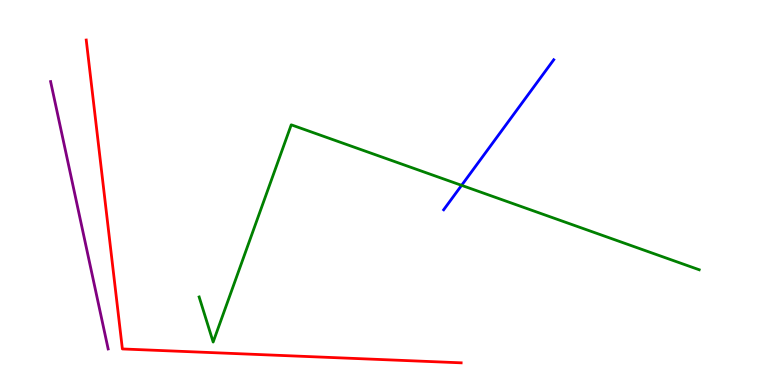[{'lines': ['blue', 'red'], 'intersections': []}, {'lines': ['green', 'red'], 'intersections': []}, {'lines': ['purple', 'red'], 'intersections': []}, {'lines': ['blue', 'green'], 'intersections': [{'x': 5.96, 'y': 5.19}]}, {'lines': ['blue', 'purple'], 'intersections': []}, {'lines': ['green', 'purple'], 'intersections': []}]